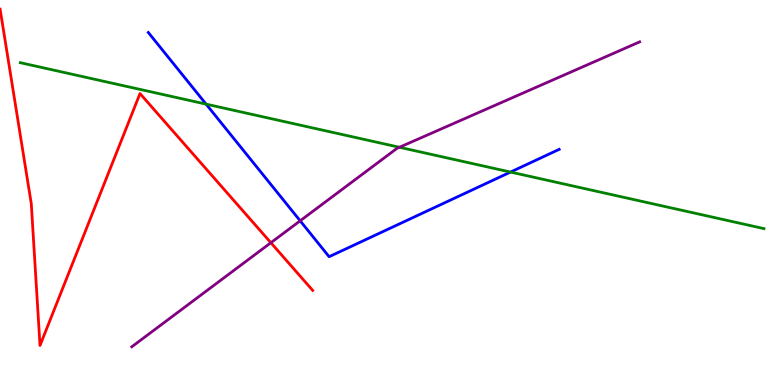[{'lines': ['blue', 'red'], 'intersections': []}, {'lines': ['green', 'red'], 'intersections': []}, {'lines': ['purple', 'red'], 'intersections': [{'x': 3.5, 'y': 3.7}]}, {'lines': ['blue', 'green'], 'intersections': [{'x': 2.66, 'y': 7.3}, {'x': 6.59, 'y': 5.53}]}, {'lines': ['blue', 'purple'], 'intersections': [{'x': 3.87, 'y': 4.26}]}, {'lines': ['green', 'purple'], 'intersections': [{'x': 5.15, 'y': 6.17}]}]